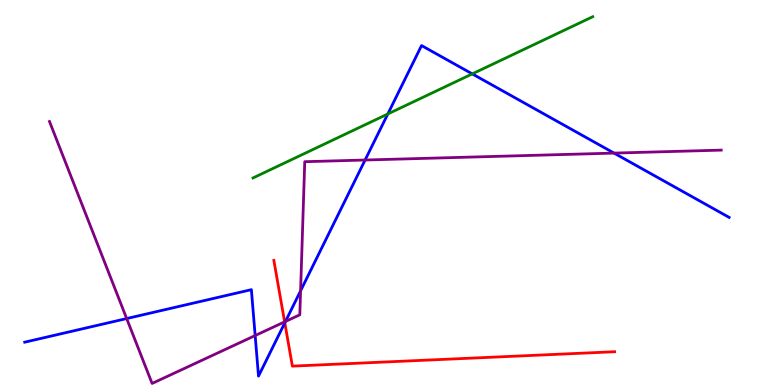[{'lines': ['blue', 'red'], 'intersections': [{'x': 3.67, 'y': 1.61}]}, {'lines': ['green', 'red'], 'intersections': []}, {'lines': ['purple', 'red'], 'intersections': [{'x': 3.67, 'y': 1.64}]}, {'lines': ['blue', 'green'], 'intersections': [{'x': 5.0, 'y': 7.04}, {'x': 6.09, 'y': 8.08}]}, {'lines': ['blue', 'purple'], 'intersections': [{'x': 1.63, 'y': 1.73}, {'x': 3.29, 'y': 1.28}, {'x': 3.68, 'y': 1.65}, {'x': 3.88, 'y': 2.45}, {'x': 4.71, 'y': 5.84}, {'x': 7.92, 'y': 6.02}]}, {'lines': ['green', 'purple'], 'intersections': []}]